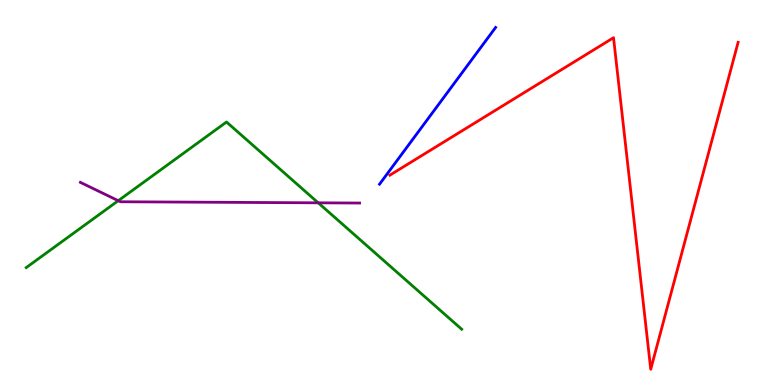[{'lines': ['blue', 'red'], 'intersections': []}, {'lines': ['green', 'red'], 'intersections': []}, {'lines': ['purple', 'red'], 'intersections': []}, {'lines': ['blue', 'green'], 'intersections': []}, {'lines': ['blue', 'purple'], 'intersections': []}, {'lines': ['green', 'purple'], 'intersections': [{'x': 1.53, 'y': 4.79}, {'x': 4.11, 'y': 4.73}]}]